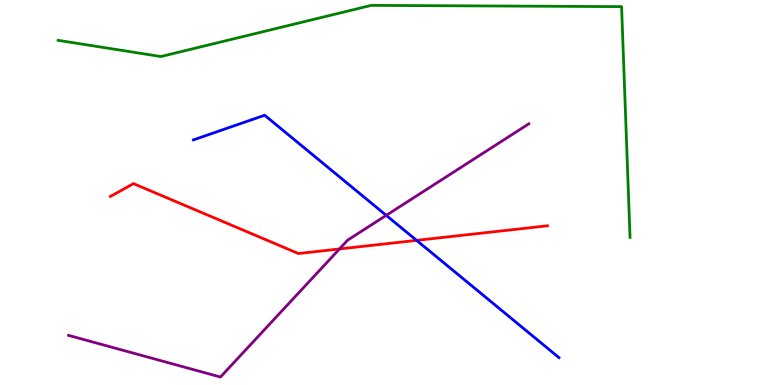[{'lines': ['blue', 'red'], 'intersections': [{'x': 5.38, 'y': 3.76}]}, {'lines': ['green', 'red'], 'intersections': []}, {'lines': ['purple', 'red'], 'intersections': [{'x': 4.38, 'y': 3.53}]}, {'lines': ['blue', 'green'], 'intersections': []}, {'lines': ['blue', 'purple'], 'intersections': [{'x': 4.98, 'y': 4.41}]}, {'lines': ['green', 'purple'], 'intersections': []}]